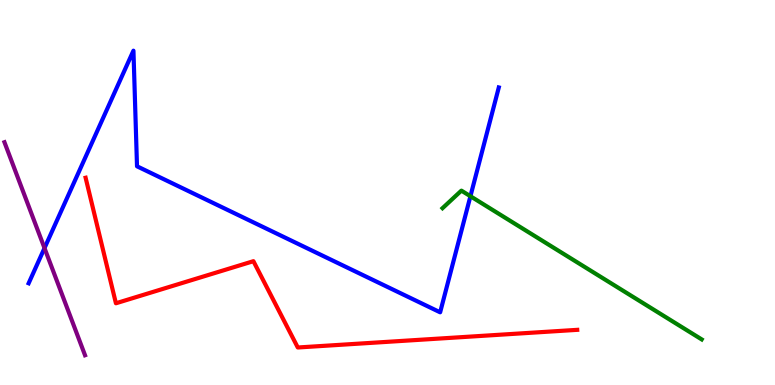[{'lines': ['blue', 'red'], 'intersections': []}, {'lines': ['green', 'red'], 'intersections': []}, {'lines': ['purple', 'red'], 'intersections': []}, {'lines': ['blue', 'green'], 'intersections': [{'x': 6.07, 'y': 4.9}]}, {'lines': ['blue', 'purple'], 'intersections': [{'x': 0.574, 'y': 3.56}]}, {'lines': ['green', 'purple'], 'intersections': []}]